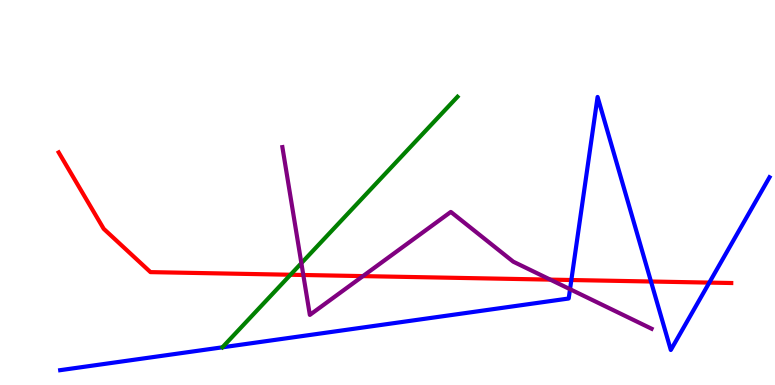[{'lines': ['blue', 'red'], 'intersections': [{'x': 7.37, 'y': 2.73}, {'x': 8.4, 'y': 2.69}, {'x': 9.15, 'y': 2.66}]}, {'lines': ['green', 'red'], 'intersections': [{'x': 3.75, 'y': 2.86}]}, {'lines': ['purple', 'red'], 'intersections': [{'x': 3.91, 'y': 2.86}, {'x': 4.68, 'y': 2.83}, {'x': 7.1, 'y': 2.74}]}, {'lines': ['blue', 'green'], 'intersections': []}, {'lines': ['blue', 'purple'], 'intersections': [{'x': 7.36, 'y': 2.49}]}, {'lines': ['green', 'purple'], 'intersections': [{'x': 3.89, 'y': 3.16}]}]